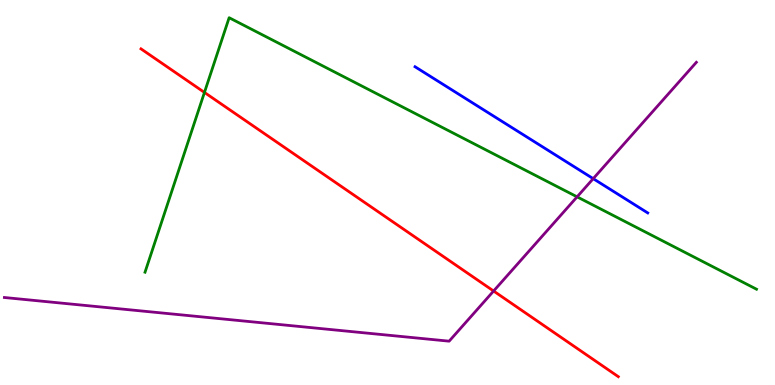[{'lines': ['blue', 'red'], 'intersections': []}, {'lines': ['green', 'red'], 'intersections': [{'x': 2.64, 'y': 7.6}]}, {'lines': ['purple', 'red'], 'intersections': [{'x': 6.37, 'y': 2.44}]}, {'lines': ['blue', 'green'], 'intersections': []}, {'lines': ['blue', 'purple'], 'intersections': [{'x': 7.65, 'y': 5.36}]}, {'lines': ['green', 'purple'], 'intersections': [{'x': 7.45, 'y': 4.89}]}]